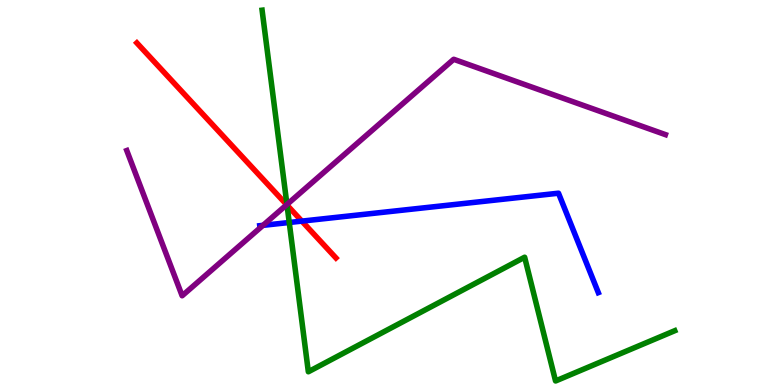[{'lines': ['blue', 'red'], 'intersections': [{'x': 3.89, 'y': 4.26}]}, {'lines': ['green', 'red'], 'intersections': [{'x': 3.7, 'y': 4.67}]}, {'lines': ['purple', 'red'], 'intersections': [{'x': 3.7, 'y': 4.68}]}, {'lines': ['blue', 'green'], 'intersections': [{'x': 3.73, 'y': 4.22}]}, {'lines': ['blue', 'purple'], 'intersections': [{'x': 3.39, 'y': 4.15}]}, {'lines': ['green', 'purple'], 'intersections': [{'x': 3.7, 'y': 4.69}]}]